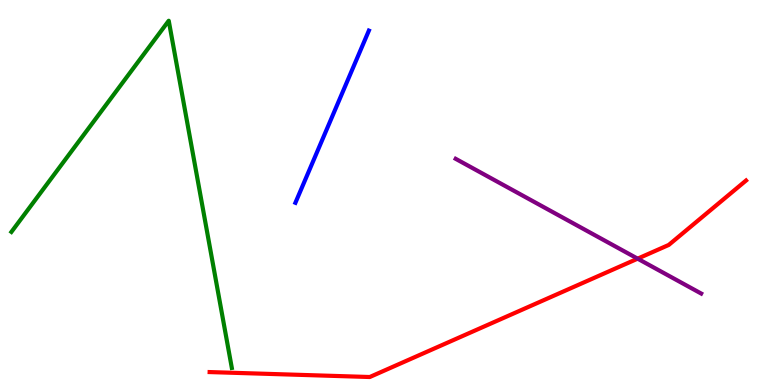[{'lines': ['blue', 'red'], 'intersections': []}, {'lines': ['green', 'red'], 'intersections': []}, {'lines': ['purple', 'red'], 'intersections': [{'x': 8.23, 'y': 3.28}]}, {'lines': ['blue', 'green'], 'intersections': []}, {'lines': ['blue', 'purple'], 'intersections': []}, {'lines': ['green', 'purple'], 'intersections': []}]